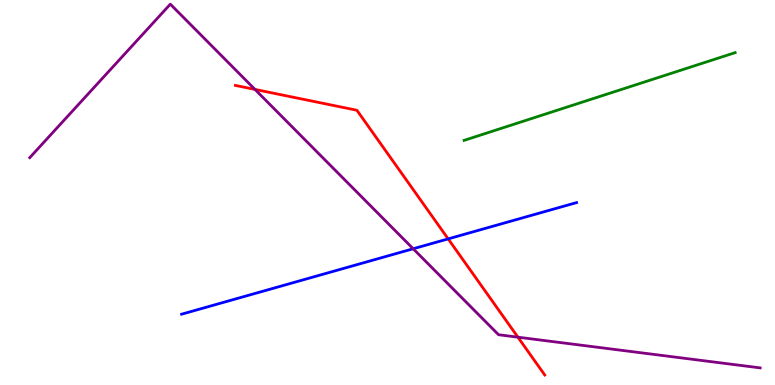[{'lines': ['blue', 'red'], 'intersections': [{'x': 5.78, 'y': 3.8}]}, {'lines': ['green', 'red'], 'intersections': []}, {'lines': ['purple', 'red'], 'intersections': [{'x': 3.29, 'y': 7.68}, {'x': 6.68, 'y': 1.24}]}, {'lines': ['blue', 'green'], 'intersections': []}, {'lines': ['blue', 'purple'], 'intersections': [{'x': 5.33, 'y': 3.54}]}, {'lines': ['green', 'purple'], 'intersections': []}]